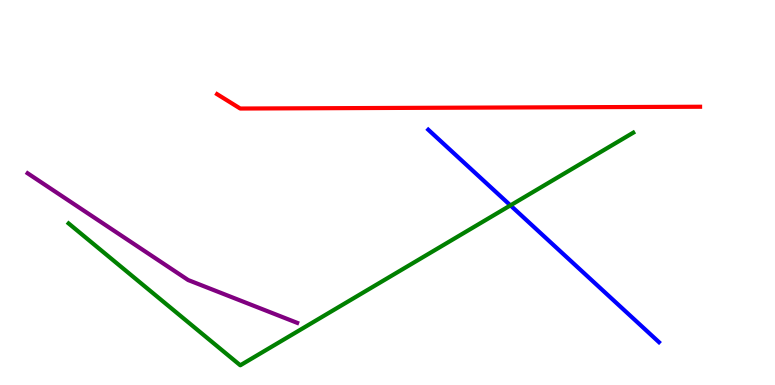[{'lines': ['blue', 'red'], 'intersections': []}, {'lines': ['green', 'red'], 'intersections': []}, {'lines': ['purple', 'red'], 'intersections': []}, {'lines': ['blue', 'green'], 'intersections': [{'x': 6.59, 'y': 4.67}]}, {'lines': ['blue', 'purple'], 'intersections': []}, {'lines': ['green', 'purple'], 'intersections': []}]